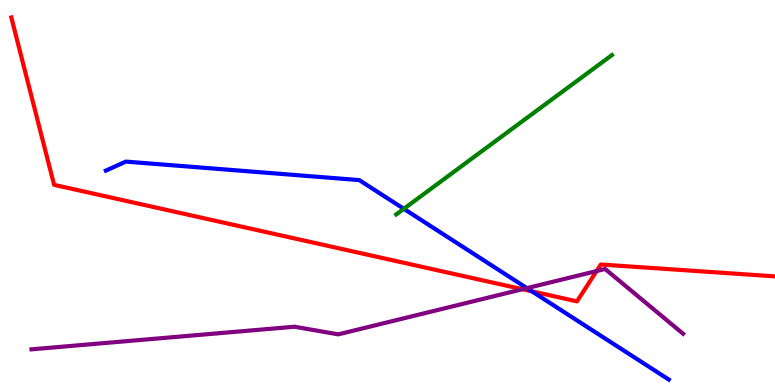[{'lines': ['blue', 'red'], 'intersections': [{'x': 6.86, 'y': 2.43}]}, {'lines': ['green', 'red'], 'intersections': []}, {'lines': ['purple', 'red'], 'intersections': [{'x': 6.74, 'y': 2.49}, {'x': 7.7, 'y': 2.96}]}, {'lines': ['blue', 'green'], 'intersections': [{'x': 5.21, 'y': 4.58}]}, {'lines': ['blue', 'purple'], 'intersections': [{'x': 6.8, 'y': 2.52}]}, {'lines': ['green', 'purple'], 'intersections': []}]